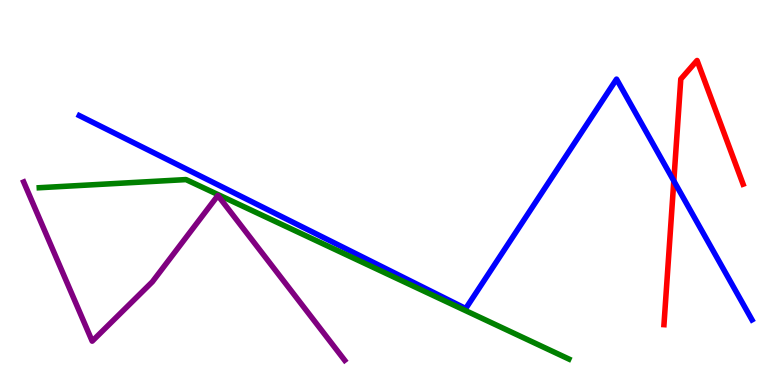[{'lines': ['blue', 'red'], 'intersections': [{'x': 8.69, 'y': 5.3}]}, {'lines': ['green', 'red'], 'intersections': []}, {'lines': ['purple', 'red'], 'intersections': []}, {'lines': ['blue', 'green'], 'intersections': []}, {'lines': ['blue', 'purple'], 'intersections': []}, {'lines': ['green', 'purple'], 'intersections': []}]